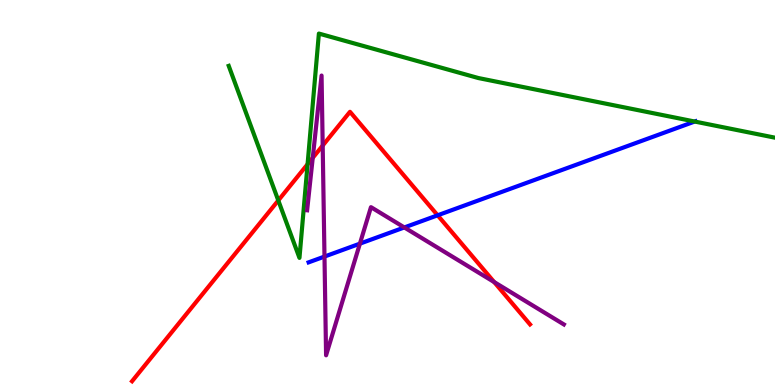[{'lines': ['blue', 'red'], 'intersections': [{'x': 5.65, 'y': 4.41}]}, {'lines': ['green', 'red'], 'intersections': [{'x': 3.59, 'y': 4.79}, {'x': 3.97, 'y': 5.73}]}, {'lines': ['purple', 'red'], 'intersections': [{'x': 4.04, 'y': 5.9}, {'x': 4.16, 'y': 6.22}, {'x': 6.38, 'y': 2.67}]}, {'lines': ['blue', 'green'], 'intersections': [{'x': 8.96, 'y': 6.84}]}, {'lines': ['blue', 'purple'], 'intersections': [{'x': 4.19, 'y': 3.34}, {'x': 4.64, 'y': 3.67}, {'x': 5.22, 'y': 4.09}]}, {'lines': ['green', 'purple'], 'intersections': []}]